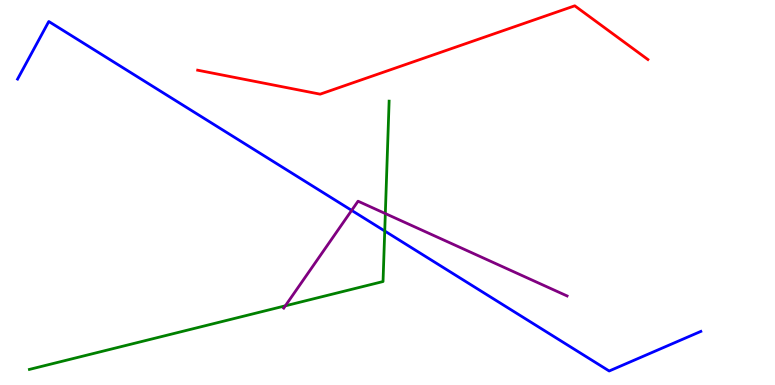[{'lines': ['blue', 'red'], 'intersections': []}, {'lines': ['green', 'red'], 'intersections': []}, {'lines': ['purple', 'red'], 'intersections': []}, {'lines': ['blue', 'green'], 'intersections': [{'x': 4.96, 'y': 4.0}]}, {'lines': ['blue', 'purple'], 'intersections': [{'x': 4.54, 'y': 4.54}]}, {'lines': ['green', 'purple'], 'intersections': [{'x': 3.68, 'y': 2.06}, {'x': 4.97, 'y': 4.45}]}]